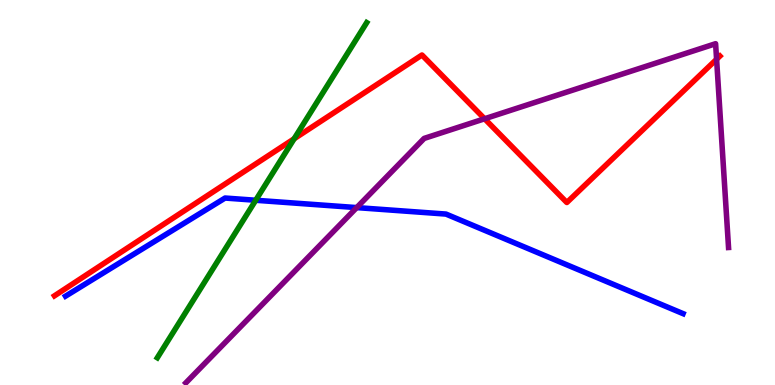[{'lines': ['blue', 'red'], 'intersections': []}, {'lines': ['green', 'red'], 'intersections': [{'x': 3.8, 'y': 6.4}]}, {'lines': ['purple', 'red'], 'intersections': [{'x': 6.25, 'y': 6.92}, {'x': 9.25, 'y': 8.46}]}, {'lines': ['blue', 'green'], 'intersections': [{'x': 3.3, 'y': 4.8}]}, {'lines': ['blue', 'purple'], 'intersections': [{'x': 4.6, 'y': 4.61}]}, {'lines': ['green', 'purple'], 'intersections': []}]